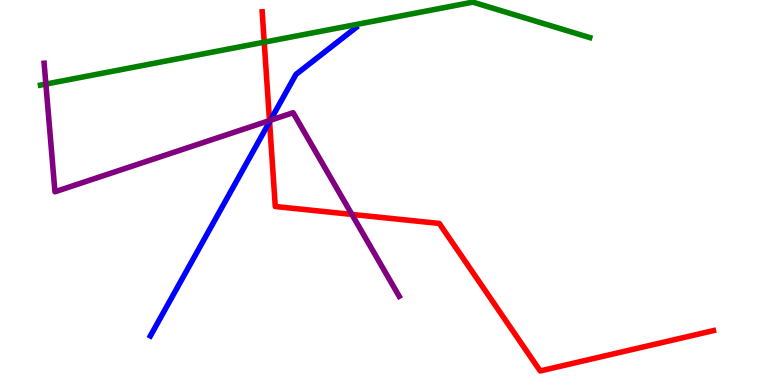[{'lines': ['blue', 'red'], 'intersections': [{'x': 3.48, 'y': 6.84}]}, {'lines': ['green', 'red'], 'intersections': [{'x': 3.41, 'y': 8.9}]}, {'lines': ['purple', 'red'], 'intersections': [{'x': 3.48, 'y': 6.87}, {'x': 4.54, 'y': 4.43}]}, {'lines': ['blue', 'green'], 'intersections': []}, {'lines': ['blue', 'purple'], 'intersections': [{'x': 3.49, 'y': 6.88}]}, {'lines': ['green', 'purple'], 'intersections': [{'x': 0.592, 'y': 7.82}]}]